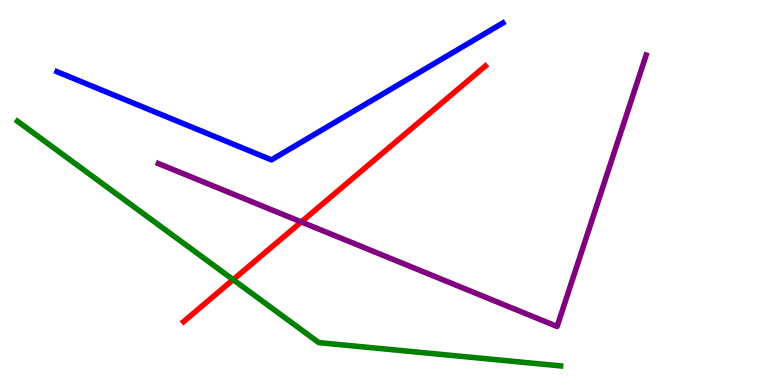[{'lines': ['blue', 'red'], 'intersections': []}, {'lines': ['green', 'red'], 'intersections': [{'x': 3.01, 'y': 2.74}]}, {'lines': ['purple', 'red'], 'intersections': [{'x': 3.89, 'y': 4.24}]}, {'lines': ['blue', 'green'], 'intersections': []}, {'lines': ['blue', 'purple'], 'intersections': []}, {'lines': ['green', 'purple'], 'intersections': []}]